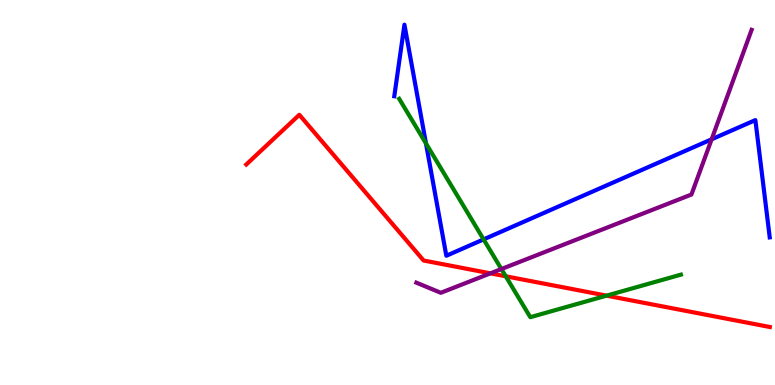[{'lines': ['blue', 'red'], 'intersections': []}, {'lines': ['green', 'red'], 'intersections': [{'x': 6.53, 'y': 2.82}, {'x': 7.83, 'y': 2.32}]}, {'lines': ['purple', 'red'], 'intersections': [{'x': 6.33, 'y': 2.9}]}, {'lines': ['blue', 'green'], 'intersections': [{'x': 5.5, 'y': 6.28}, {'x': 6.24, 'y': 3.78}]}, {'lines': ['blue', 'purple'], 'intersections': [{'x': 9.18, 'y': 6.38}]}, {'lines': ['green', 'purple'], 'intersections': [{'x': 6.47, 'y': 3.01}]}]